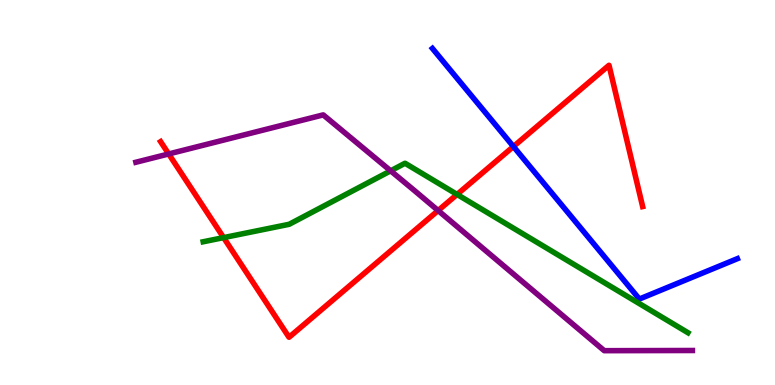[{'lines': ['blue', 'red'], 'intersections': [{'x': 6.62, 'y': 6.19}]}, {'lines': ['green', 'red'], 'intersections': [{'x': 2.89, 'y': 3.83}, {'x': 5.9, 'y': 4.95}]}, {'lines': ['purple', 'red'], 'intersections': [{'x': 2.18, 'y': 6.0}, {'x': 5.65, 'y': 4.53}]}, {'lines': ['blue', 'green'], 'intersections': []}, {'lines': ['blue', 'purple'], 'intersections': []}, {'lines': ['green', 'purple'], 'intersections': [{'x': 5.04, 'y': 5.56}]}]